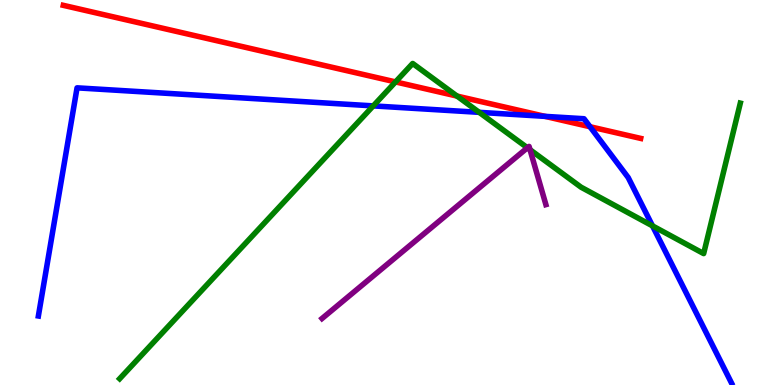[{'lines': ['blue', 'red'], 'intersections': [{'x': 7.03, 'y': 6.98}, {'x': 7.61, 'y': 6.71}]}, {'lines': ['green', 'red'], 'intersections': [{'x': 5.1, 'y': 7.87}, {'x': 5.9, 'y': 7.5}]}, {'lines': ['purple', 'red'], 'intersections': []}, {'lines': ['blue', 'green'], 'intersections': [{'x': 4.82, 'y': 7.25}, {'x': 6.18, 'y': 7.08}, {'x': 8.42, 'y': 4.13}]}, {'lines': ['blue', 'purple'], 'intersections': []}, {'lines': ['green', 'purple'], 'intersections': [{'x': 6.81, 'y': 6.16}, {'x': 6.84, 'y': 6.11}]}]